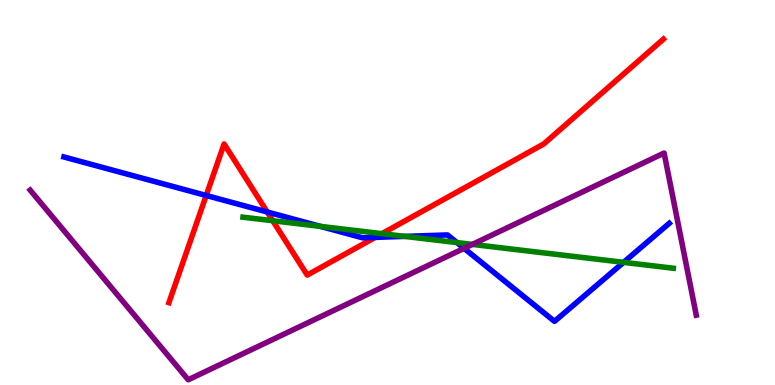[{'lines': ['blue', 'red'], 'intersections': [{'x': 2.66, 'y': 4.92}, {'x': 3.45, 'y': 4.49}, {'x': 4.84, 'y': 3.83}]}, {'lines': ['green', 'red'], 'intersections': [{'x': 3.52, 'y': 4.27}, {'x': 4.93, 'y': 3.93}]}, {'lines': ['purple', 'red'], 'intersections': []}, {'lines': ['blue', 'green'], 'intersections': [{'x': 4.13, 'y': 4.12}, {'x': 5.22, 'y': 3.86}, {'x': 5.9, 'y': 3.7}, {'x': 8.05, 'y': 3.19}]}, {'lines': ['blue', 'purple'], 'intersections': [{'x': 5.99, 'y': 3.55}]}, {'lines': ['green', 'purple'], 'intersections': [{'x': 6.09, 'y': 3.65}]}]